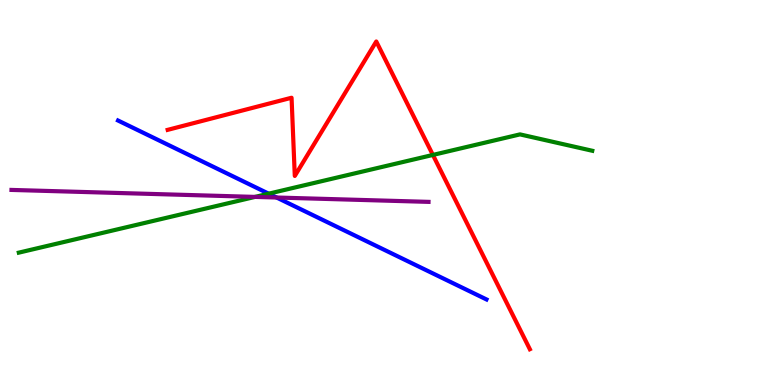[{'lines': ['blue', 'red'], 'intersections': []}, {'lines': ['green', 'red'], 'intersections': [{'x': 5.59, 'y': 5.98}]}, {'lines': ['purple', 'red'], 'intersections': []}, {'lines': ['blue', 'green'], 'intersections': [{'x': 3.47, 'y': 4.97}]}, {'lines': ['blue', 'purple'], 'intersections': [{'x': 3.57, 'y': 4.87}]}, {'lines': ['green', 'purple'], 'intersections': [{'x': 3.29, 'y': 4.89}]}]